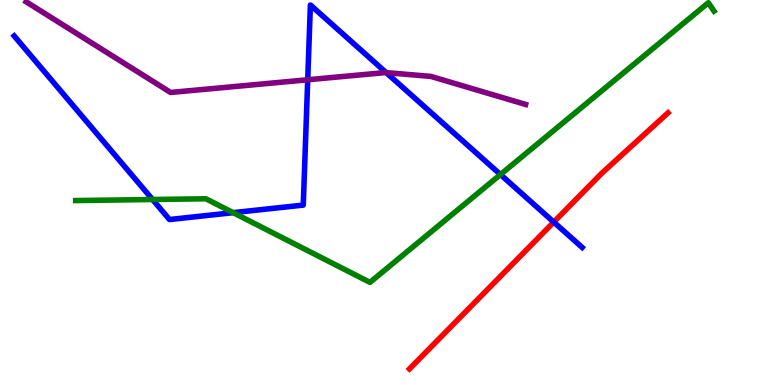[{'lines': ['blue', 'red'], 'intersections': [{'x': 7.15, 'y': 4.23}]}, {'lines': ['green', 'red'], 'intersections': []}, {'lines': ['purple', 'red'], 'intersections': []}, {'lines': ['blue', 'green'], 'intersections': [{'x': 1.97, 'y': 4.82}, {'x': 3.01, 'y': 4.48}, {'x': 6.46, 'y': 5.47}]}, {'lines': ['blue', 'purple'], 'intersections': [{'x': 3.97, 'y': 7.93}, {'x': 4.98, 'y': 8.11}]}, {'lines': ['green', 'purple'], 'intersections': []}]